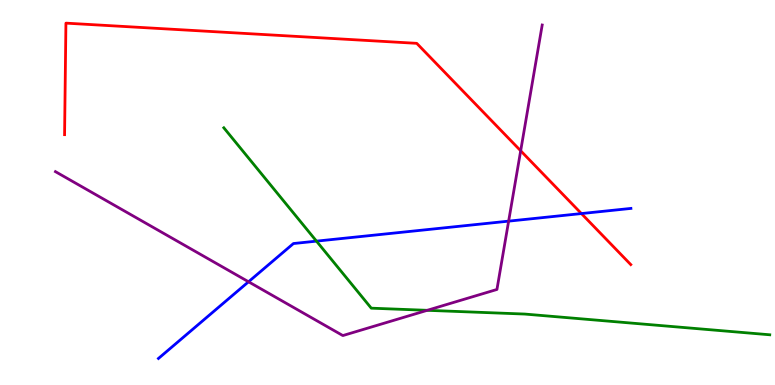[{'lines': ['blue', 'red'], 'intersections': [{'x': 7.5, 'y': 4.45}]}, {'lines': ['green', 'red'], 'intersections': []}, {'lines': ['purple', 'red'], 'intersections': [{'x': 6.72, 'y': 6.08}]}, {'lines': ['blue', 'green'], 'intersections': [{'x': 4.08, 'y': 3.74}]}, {'lines': ['blue', 'purple'], 'intersections': [{'x': 3.21, 'y': 2.68}, {'x': 6.56, 'y': 4.26}]}, {'lines': ['green', 'purple'], 'intersections': [{'x': 5.51, 'y': 1.94}]}]